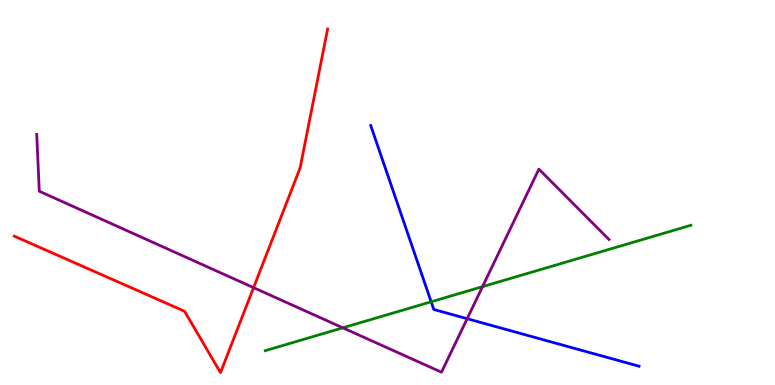[{'lines': ['blue', 'red'], 'intersections': []}, {'lines': ['green', 'red'], 'intersections': []}, {'lines': ['purple', 'red'], 'intersections': [{'x': 3.27, 'y': 2.53}]}, {'lines': ['blue', 'green'], 'intersections': [{'x': 5.56, 'y': 2.16}]}, {'lines': ['blue', 'purple'], 'intersections': [{'x': 6.03, 'y': 1.72}]}, {'lines': ['green', 'purple'], 'intersections': [{'x': 4.42, 'y': 1.49}, {'x': 6.23, 'y': 2.55}]}]